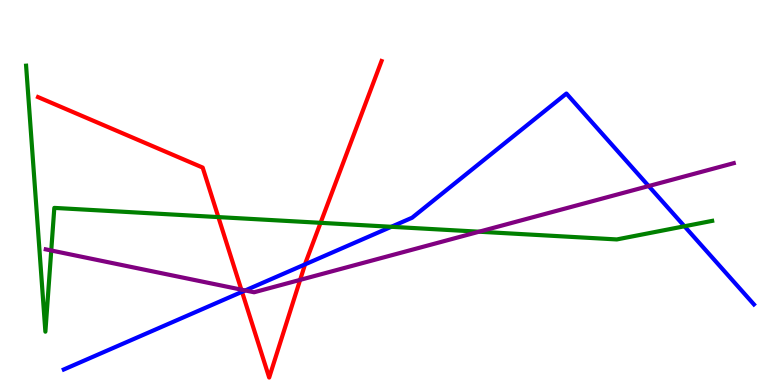[{'lines': ['blue', 'red'], 'intersections': [{'x': 3.12, 'y': 2.42}, {'x': 3.94, 'y': 3.13}]}, {'lines': ['green', 'red'], 'intersections': [{'x': 2.82, 'y': 4.36}, {'x': 4.14, 'y': 4.21}]}, {'lines': ['purple', 'red'], 'intersections': [{'x': 3.11, 'y': 2.48}, {'x': 3.87, 'y': 2.73}]}, {'lines': ['blue', 'green'], 'intersections': [{'x': 5.05, 'y': 4.11}, {'x': 8.83, 'y': 4.12}]}, {'lines': ['blue', 'purple'], 'intersections': [{'x': 3.16, 'y': 2.46}, {'x': 8.37, 'y': 5.17}]}, {'lines': ['green', 'purple'], 'intersections': [{'x': 0.661, 'y': 3.49}, {'x': 6.18, 'y': 3.98}]}]